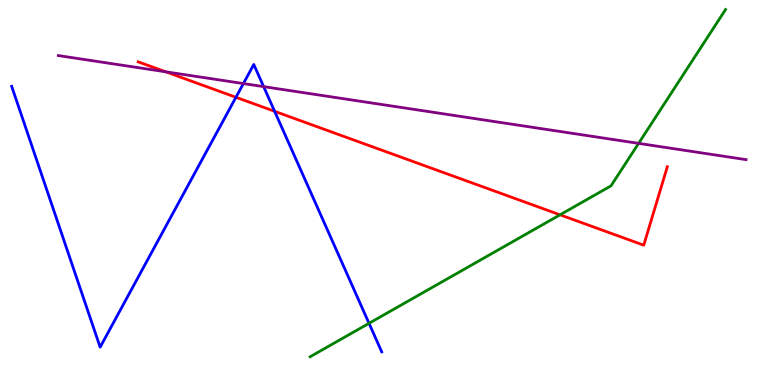[{'lines': ['blue', 'red'], 'intersections': [{'x': 3.04, 'y': 7.47}, {'x': 3.54, 'y': 7.11}]}, {'lines': ['green', 'red'], 'intersections': [{'x': 7.23, 'y': 4.42}]}, {'lines': ['purple', 'red'], 'intersections': [{'x': 2.14, 'y': 8.13}]}, {'lines': ['blue', 'green'], 'intersections': [{'x': 4.76, 'y': 1.6}]}, {'lines': ['blue', 'purple'], 'intersections': [{'x': 3.14, 'y': 7.83}, {'x': 3.4, 'y': 7.75}]}, {'lines': ['green', 'purple'], 'intersections': [{'x': 8.24, 'y': 6.28}]}]